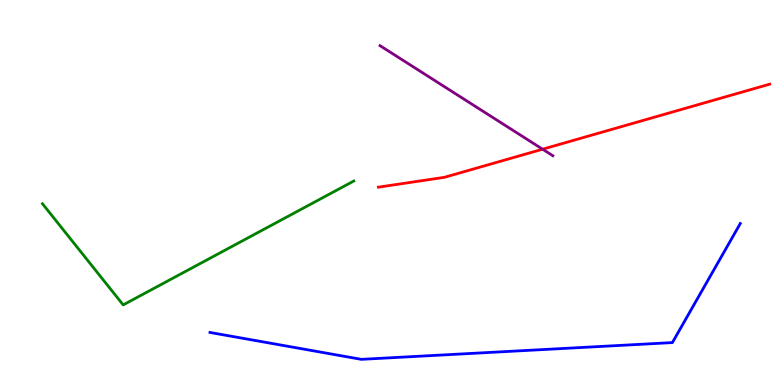[{'lines': ['blue', 'red'], 'intersections': []}, {'lines': ['green', 'red'], 'intersections': []}, {'lines': ['purple', 'red'], 'intersections': [{'x': 7.0, 'y': 6.12}]}, {'lines': ['blue', 'green'], 'intersections': []}, {'lines': ['blue', 'purple'], 'intersections': []}, {'lines': ['green', 'purple'], 'intersections': []}]